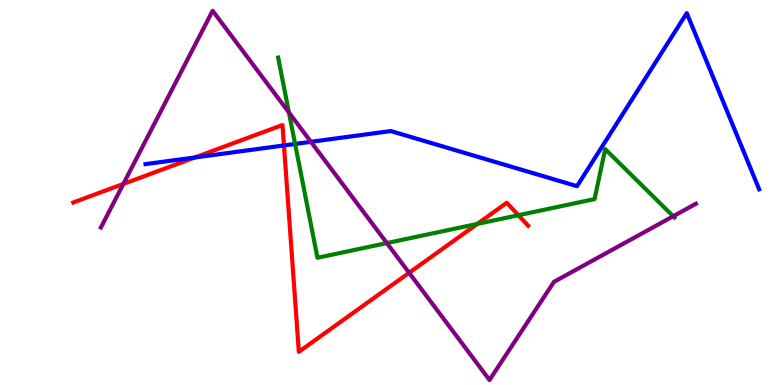[{'lines': ['blue', 'red'], 'intersections': [{'x': 2.51, 'y': 5.91}, {'x': 3.66, 'y': 6.22}]}, {'lines': ['green', 'red'], 'intersections': [{'x': 6.16, 'y': 4.18}, {'x': 6.69, 'y': 4.41}]}, {'lines': ['purple', 'red'], 'intersections': [{'x': 1.59, 'y': 5.22}, {'x': 5.28, 'y': 2.91}]}, {'lines': ['blue', 'green'], 'intersections': [{'x': 3.81, 'y': 6.26}]}, {'lines': ['blue', 'purple'], 'intersections': [{'x': 4.01, 'y': 6.32}]}, {'lines': ['green', 'purple'], 'intersections': [{'x': 3.73, 'y': 7.08}, {'x': 4.99, 'y': 3.69}, {'x': 8.69, 'y': 4.38}]}]